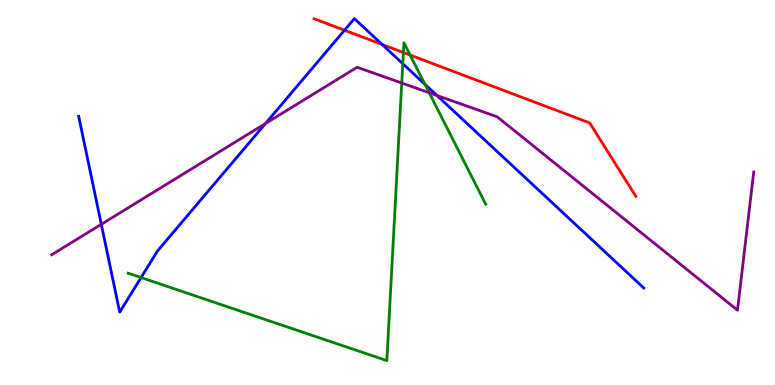[{'lines': ['blue', 'red'], 'intersections': [{'x': 4.45, 'y': 9.21}, {'x': 4.93, 'y': 8.84}]}, {'lines': ['green', 'red'], 'intersections': [{'x': 5.2, 'y': 8.64}, {'x': 5.29, 'y': 8.57}]}, {'lines': ['purple', 'red'], 'intersections': []}, {'lines': ['blue', 'green'], 'intersections': [{'x': 1.82, 'y': 2.79}, {'x': 5.2, 'y': 8.35}, {'x': 5.48, 'y': 7.81}]}, {'lines': ['blue', 'purple'], 'intersections': [{'x': 1.31, 'y': 4.17}, {'x': 3.43, 'y': 6.79}, {'x': 5.64, 'y': 7.52}]}, {'lines': ['green', 'purple'], 'intersections': [{'x': 5.18, 'y': 7.84}, {'x': 5.54, 'y': 7.59}]}]